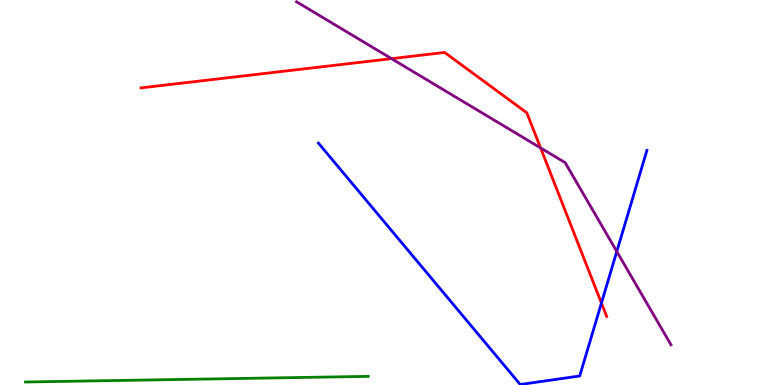[{'lines': ['blue', 'red'], 'intersections': [{'x': 7.76, 'y': 2.13}]}, {'lines': ['green', 'red'], 'intersections': []}, {'lines': ['purple', 'red'], 'intersections': [{'x': 5.05, 'y': 8.48}, {'x': 6.98, 'y': 6.16}]}, {'lines': ['blue', 'green'], 'intersections': []}, {'lines': ['blue', 'purple'], 'intersections': [{'x': 7.96, 'y': 3.47}]}, {'lines': ['green', 'purple'], 'intersections': []}]